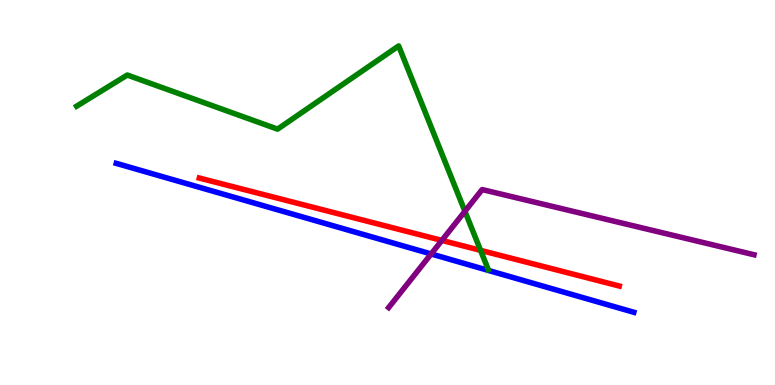[{'lines': ['blue', 'red'], 'intersections': []}, {'lines': ['green', 'red'], 'intersections': [{'x': 6.2, 'y': 3.5}]}, {'lines': ['purple', 'red'], 'intersections': [{'x': 5.7, 'y': 3.76}]}, {'lines': ['blue', 'green'], 'intersections': []}, {'lines': ['blue', 'purple'], 'intersections': [{'x': 5.56, 'y': 3.4}]}, {'lines': ['green', 'purple'], 'intersections': [{'x': 6.0, 'y': 4.51}]}]